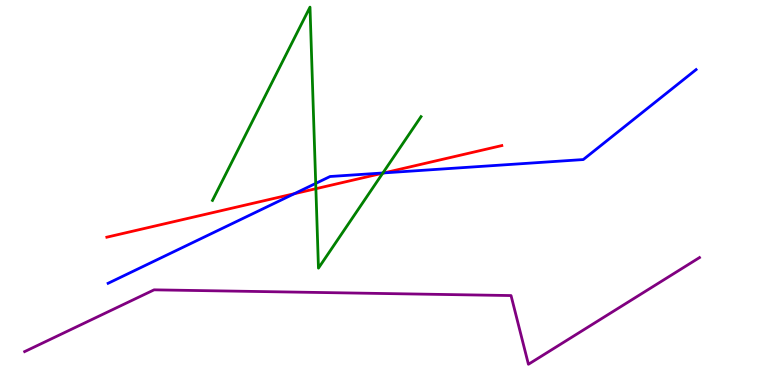[{'lines': ['blue', 'red'], 'intersections': [{'x': 3.8, 'y': 4.97}, {'x': 4.96, 'y': 5.51}]}, {'lines': ['green', 'red'], 'intersections': [{'x': 4.08, 'y': 5.1}, {'x': 4.94, 'y': 5.5}]}, {'lines': ['purple', 'red'], 'intersections': []}, {'lines': ['blue', 'green'], 'intersections': [{'x': 4.07, 'y': 5.24}, {'x': 4.94, 'y': 5.51}]}, {'lines': ['blue', 'purple'], 'intersections': []}, {'lines': ['green', 'purple'], 'intersections': []}]